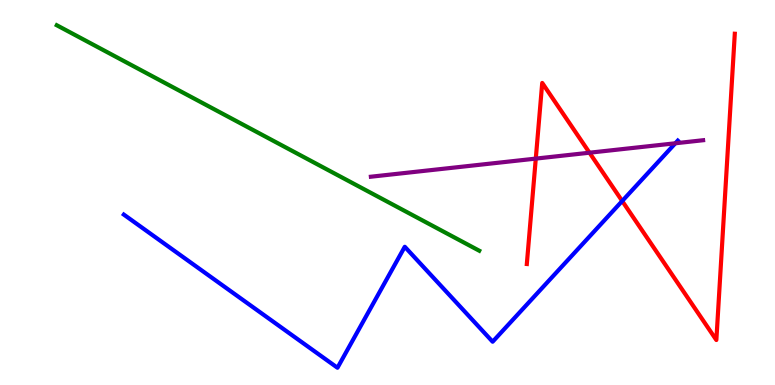[{'lines': ['blue', 'red'], 'intersections': [{'x': 8.03, 'y': 4.78}]}, {'lines': ['green', 'red'], 'intersections': []}, {'lines': ['purple', 'red'], 'intersections': [{'x': 6.91, 'y': 5.88}, {'x': 7.61, 'y': 6.03}]}, {'lines': ['blue', 'green'], 'intersections': []}, {'lines': ['blue', 'purple'], 'intersections': [{'x': 8.71, 'y': 6.28}]}, {'lines': ['green', 'purple'], 'intersections': []}]